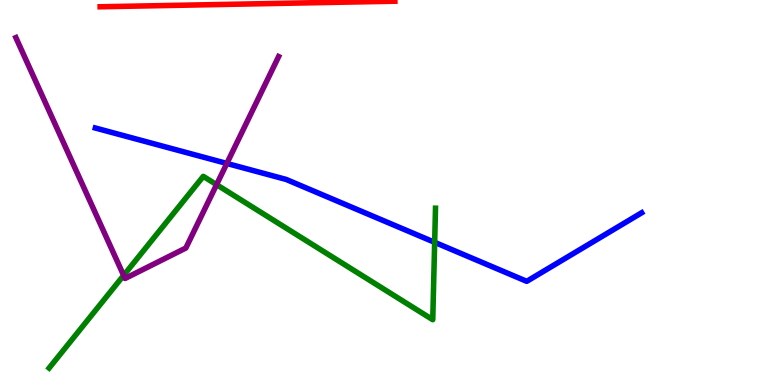[{'lines': ['blue', 'red'], 'intersections': []}, {'lines': ['green', 'red'], 'intersections': []}, {'lines': ['purple', 'red'], 'intersections': []}, {'lines': ['blue', 'green'], 'intersections': [{'x': 5.61, 'y': 3.71}]}, {'lines': ['blue', 'purple'], 'intersections': [{'x': 2.93, 'y': 5.75}]}, {'lines': ['green', 'purple'], 'intersections': [{'x': 1.6, 'y': 2.85}, {'x': 2.79, 'y': 5.2}]}]